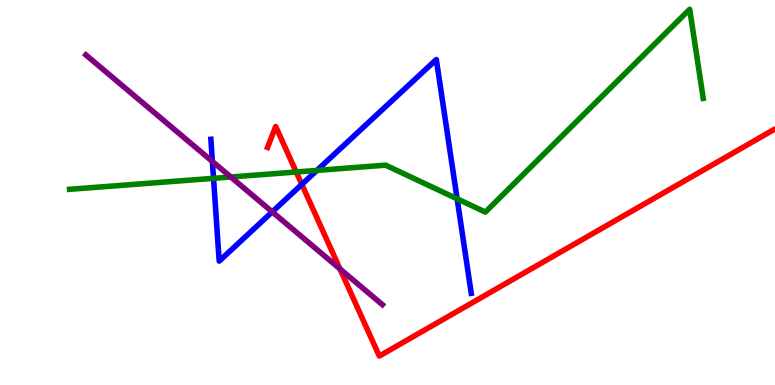[{'lines': ['blue', 'red'], 'intersections': [{'x': 3.89, 'y': 5.21}]}, {'lines': ['green', 'red'], 'intersections': [{'x': 3.82, 'y': 5.53}]}, {'lines': ['purple', 'red'], 'intersections': [{'x': 4.39, 'y': 3.01}]}, {'lines': ['blue', 'green'], 'intersections': [{'x': 2.76, 'y': 5.37}, {'x': 4.09, 'y': 5.57}, {'x': 5.9, 'y': 4.84}]}, {'lines': ['blue', 'purple'], 'intersections': [{'x': 2.74, 'y': 5.81}, {'x': 3.51, 'y': 4.5}]}, {'lines': ['green', 'purple'], 'intersections': [{'x': 2.98, 'y': 5.4}]}]